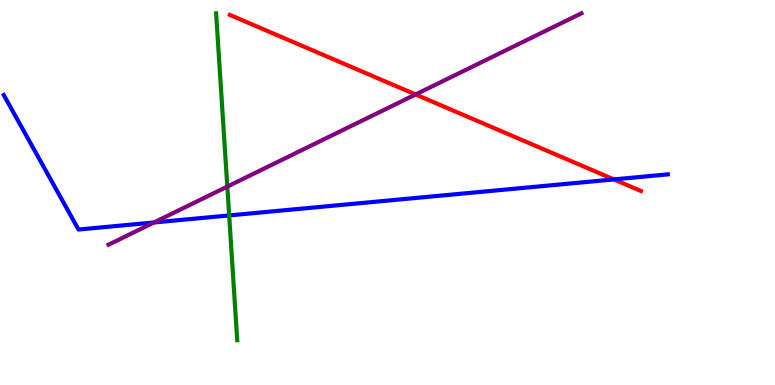[{'lines': ['blue', 'red'], 'intersections': [{'x': 7.92, 'y': 5.34}]}, {'lines': ['green', 'red'], 'intersections': []}, {'lines': ['purple', 'red'], 'intersections': [{'x': 5.36, 'y': 7.55}]}, {'lines': ['blue', 'green'], 'intersections': [{'x': 2.96, 'y': 4.4}]}, {'lines': ['blue', 'purple'], 'intersections': [{'x': 1.99, 'y': 4.22}]}, {'lines': ['green', 'purple'], 'intersections': [{'x': 2.93, 'y': 5.15}]}]